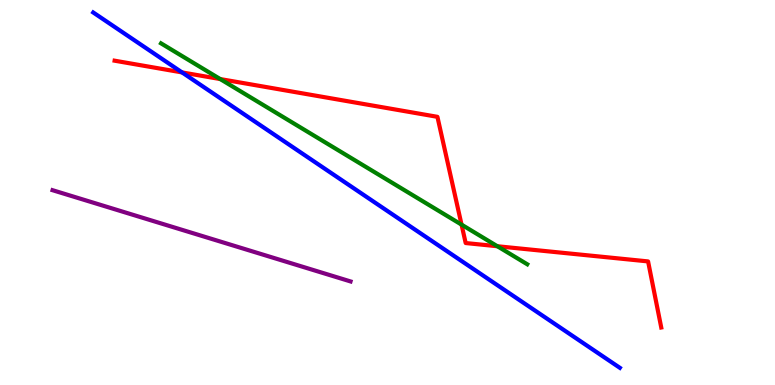[{'lines': ['blue', 'red'], 'intersections': [{'x': 2.35, 'y': 8.12}]}, {'lines': ['green', 'red'], 'intersections': [{'x': 2.84, 'y': 7.95}, {'x': 5.96, 'y': 4.17}, {'x': 6.42, 'y': 3.6}]}, {'lines': ['purple', 'red'], 'intersections': []}, {'lines': ['blue', 'green'], 'intersections': []}, {'lines': ['blue', 'purple'], 'intersections': []}, {'lines': ['green', 'purple'], 'intersections': []}]